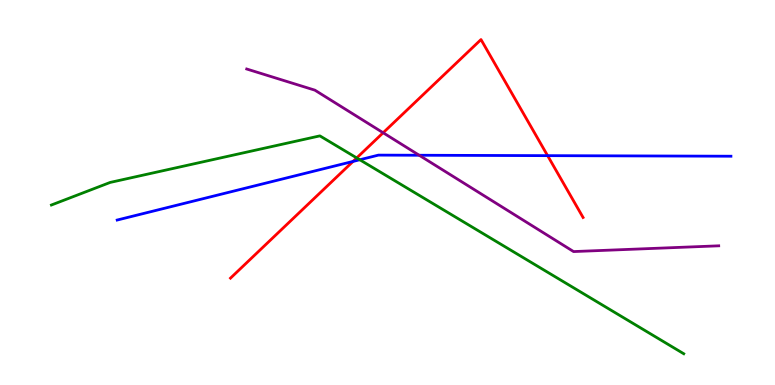[{'lines': ['blue', 'red'], 'intersections': [{'x': 4.56, 'y': 5.81}, {'x': 7.07, 'y': 5.96}]}, {'lines': ['green', 'red'], 'intersections': [{'x': 4.6, 'y': 5.9}]}, {'lines': ['purple', 'red'], 'intersections': [{'x': 4.94, 'y': 6.55}]}, {'lines': ['blue', 'green'], 'intersections': [{'x': 4.64, 'y': 5.85}]}, {'lines': ['blue', 'purple'], 'intersections': [{'x': 5.41, 'y': 5.97}]}, {'lines': ['green', 'purple'], 'intersections': []}]